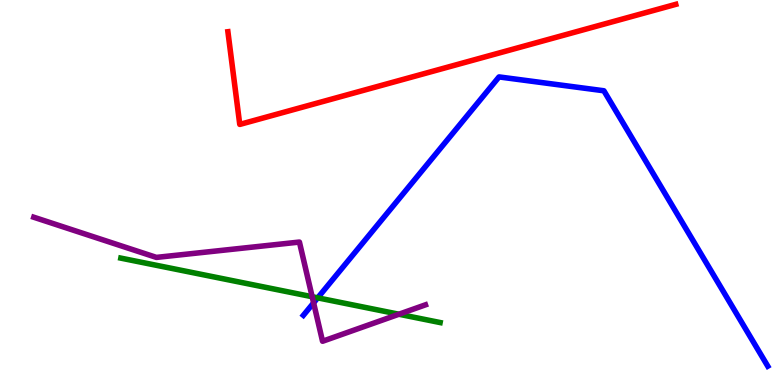[{'lines': ['blue', 'red'], 'intersections': []}, {'lines': ['green', 'red'], 'intersections': []}, {'lines': ['purple', 'red'], 'intersections': []}, {'lines': ['blue', 'green'], 'intersections': [{'x': 4.1, 'y': 2.26}]}, {'lines': ['blue', 'purple'], 'intersections': [{'x': 4.05, 'y': 2.13}]}, {'lines': ['green', 'purple'], 'intersections': [{'x': 4.03, 'y': 2.29}, {'x': 5.15, 'y': 1.84}]}]